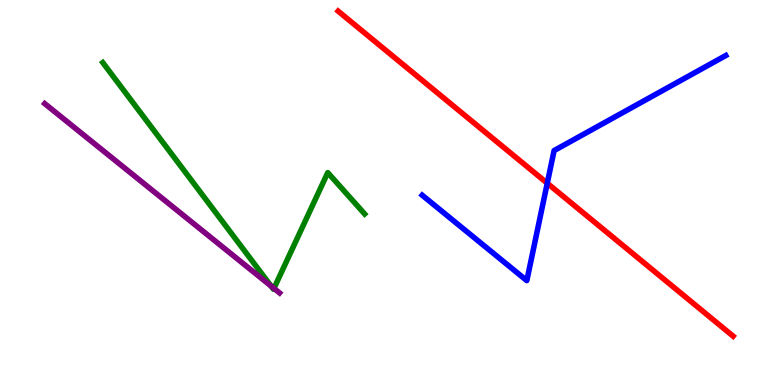[{'lines': ['blue', 'red'], 'intersections': [{'x': 7.06, 'y': 5.24}]}, {'lines': ['green', 'red'], 'intersections': []}, {'lines': ['purple', 'red'], 'intersections': []}, {'lines': ['blue', 'green'], 'intersections': []}, {'lines': ['blue', 'purple'], 'intersections': []}, {'lines': ['green', 'purple'], 'intersections': [{'x': 3.5, 'y': 2.57}, {'x': 3.53, 'y': 2.51}]}]